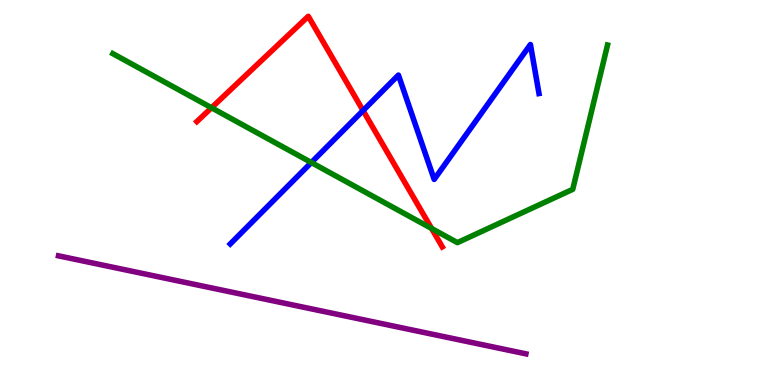[{'lines': ['blue', 'red'], 'intersections': [{'x': 4.68, 'y': 7.13}]}, {'lines': ['green', 'red'], 'intersections': [{'x': 2.73, 'y': 7.2}, {'x': 5.57, 'y': 4.07}]}, {'lines': ['purple', 'red'], 'intersections': []}, {'lines': ['blue', 'green'], 'intersections': [{'x': 4.02, 'y': 5.78}]}, {'lines': ['blue', 'purple'], 'intersections': []}, {'lines': ['green', 'purple'], 'intersections': []}]